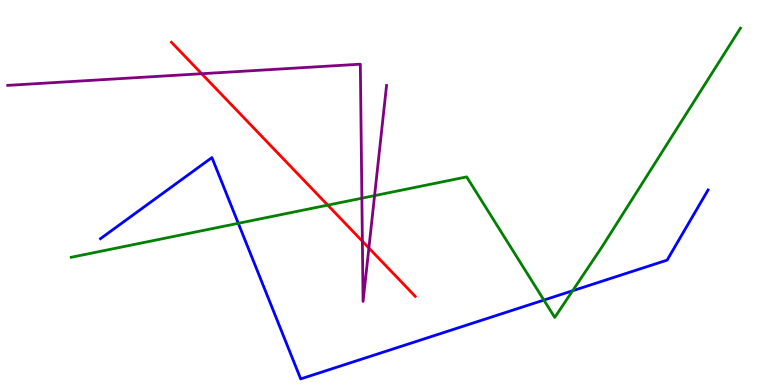[{'lines': ['blue', 'red'], 'intersections': []}, {'lines': ['green', 'red'], 'intersections': [{'x': 4.23, 'y': 4.67}]}, {'lines': ['purple', 'red'], 'intersections': [{'x': 2.6, 'y': 8.09}, {'x': 4.68, 'y': 3.73}, {'x': 4.76, 'y': 3.56}]}, {'lines': ['blue', 'green'], 'intersections': [{'x': 3.07, 'y': 4.2}, {'x': 7.02, 'y': 2.21}, {'x': 7.39, 'y': 2.45}]}, {'lines': ['blue', 'purple'], 'intersections': []}, {'lines': ['green', 'purple'], 'intersections': [{'x': 4.67, 'y': 4.85}, {'x': 4.83, 'y': 4.92}]}]